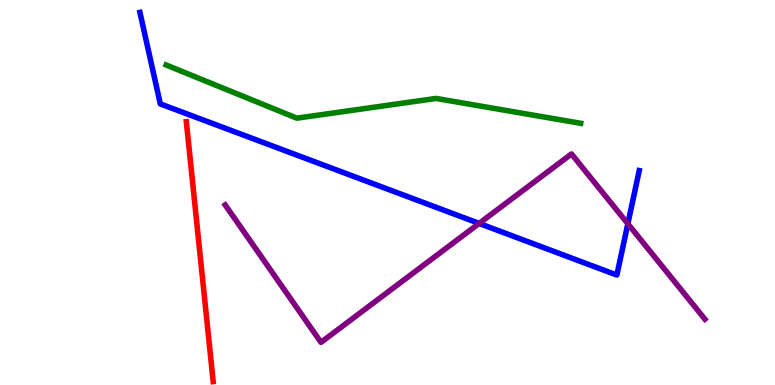[{'lines': ['blue', 'red'], 'intersections': []}, {'lines': ['green', 'red'], 'intersections': []}, {'lines': ['purple', 'red'], 'intersections': []}, {'lines': ['blue', 'green'], 'intersections': []}, {'lines': ['blue', 'purple'], 'intersections': [{'x': 6.18, 'y': 4.2}, {'x': 8.1, 'y': 4.19}]}, {'lines': ['green', 'purple'], 'intersections': []}]